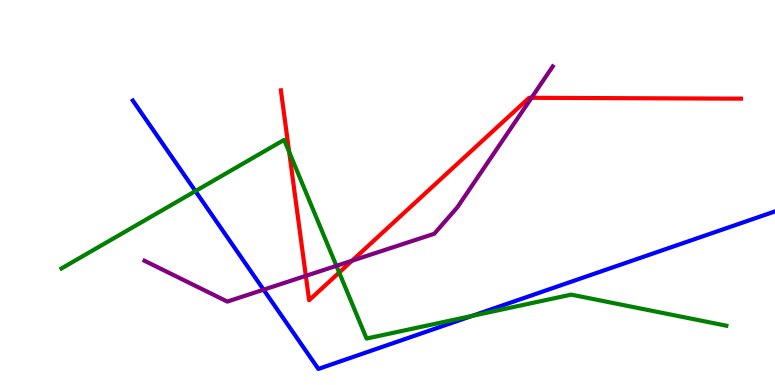[{'lines': ['blue', 'red'], 'intersections': []}, {'lines': ['green', 'red'], 'intersections': [{'x': 3.73, 'y': 6.05}, {'x': 4.38, 'y': 2.92}]}, {'lines': ['purple', 'red'], 'intersections': [{'x': 3.95, 'y': 2.83}, {'x': 4.54, 'y': 3.23}, {'x': 6.86, 'y': 7.46}]}, {'lines': ['blue', 'green'], 'intersections': [{'x': 2.52, 'y': 5.04}, {'x': 6.09, 'y': 1.79}]}, {'lines': ['blue', 'purple'], 'intersections': [{'x': 3.4, 'y': 2.48}]}, {'lines': ['green', 'purple'], 'intersections': [{'x': 4.34, 'y': 3.1}]}]